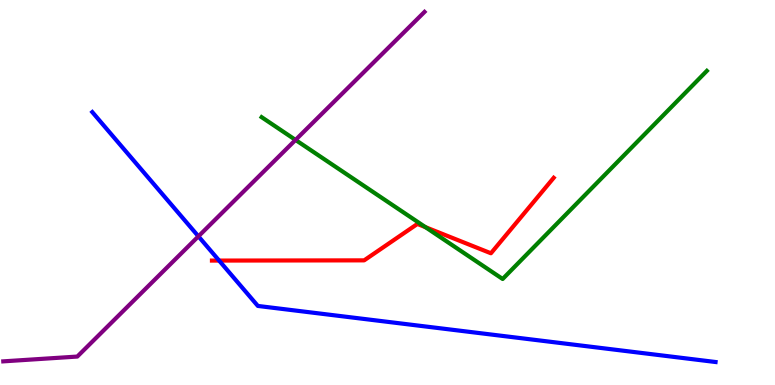[{'lines': ['blue', 'red'], 'intersections': [{'x': 2.83, 'y': 3.23}]}, {'lines': ['green', 'red'], 'intersections': [{'x': 5.49, 'y': 4.1}]}, {'lines': ['purple', 'red'], 'intersections': []}, {'lines': ['blue', 'green'], 'intersections': []}, {'lines': ['blue', 'purple'], 'intersections': [{'x': 2.56, 'y': 3.86}]}, {'lines': ['green', 'purple'], 'intersections': [{'x': 3.81, 'y': 6.37}]}]